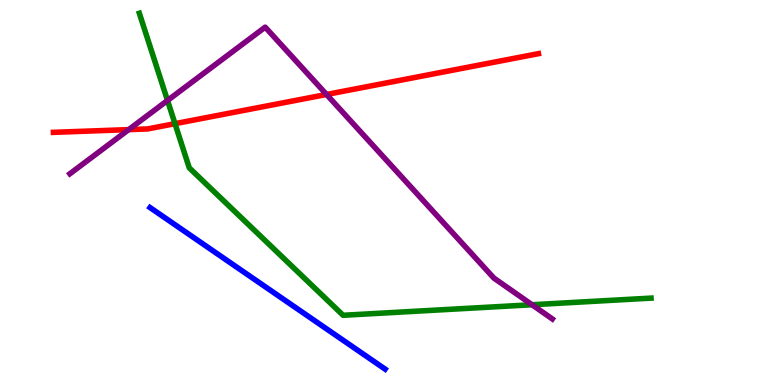[{'lines': ['blue', 'red'], 'intersections': []}, {'lines': ['green', 'red'], 'intersections': [{'x': 2.26, 'y': 6.79}]}, {'lines': ['purple', 'red'], 'intersections': [{'x': 1.66, 'y': 6.63}, {'x': 4.21, 'y': 7.55}]}, {'lines': ['blue', 'green'], 'intersections': []}, {'lines': ['blue', 'purple'], 'intersections': []}, {'lines': ['green', 'purple'], 'intersections': [{'x': 2.16, 'y': 7.39}, {'x': 6.86, 'y': 2.08}]}]